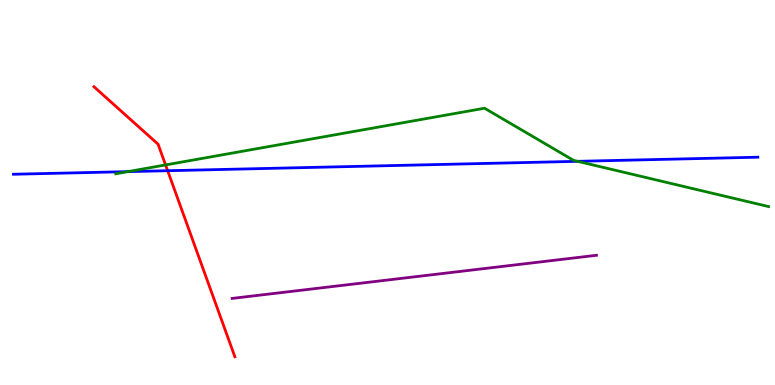[{'lines': ['blue', 'red'], 'intersections': [{'x': 2.16, 'y': 5.57}]}, {'lines': ['green', 'red'], 'intersections': [{'x': 2.14, 'y': 5.72}]}, {'lines': ['purple', 'red'], 'intersections': []}, {'lines': ['blue', 'green'], 'intersections': [{'x': 1.65, 'y': 5.54}, {'x': 7.45, 'y': 5.81}]}, {'lines': ['blue', 'purple'], 'intersections': []}, {'lines': ['green', 'purple'], 'intersections': []}]